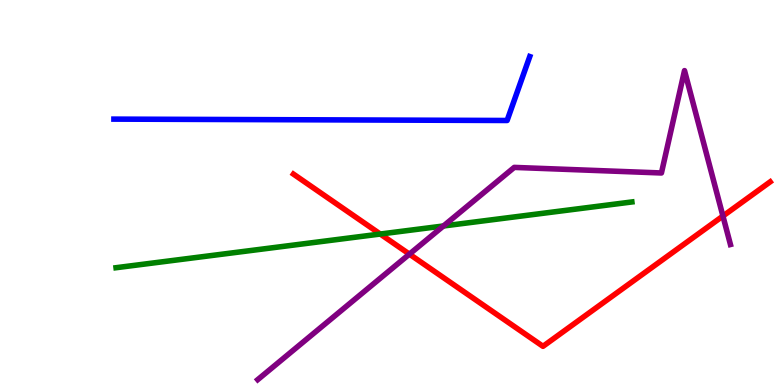[{'lines': ['blue', 'red'], 'intersections': []}, {'lines': ['green', 'red'], 'intersections': [{'x': 4.91, 'y': 3.92}]}, {'lines': ['purple', 'red'], 'intersections': [{'x': 5.28, 'y': 3.4}, {'x': 9.33, 'y': 4.39}]}, {'lines': ['blue', 'green'], 'intersections': []}, {'lines': ['blue', 'purple'], 'intersections': []}, {'lines': ['green', 'purple'], 'intersections': [{'x': 5.72, 'y': 4.13}]}]